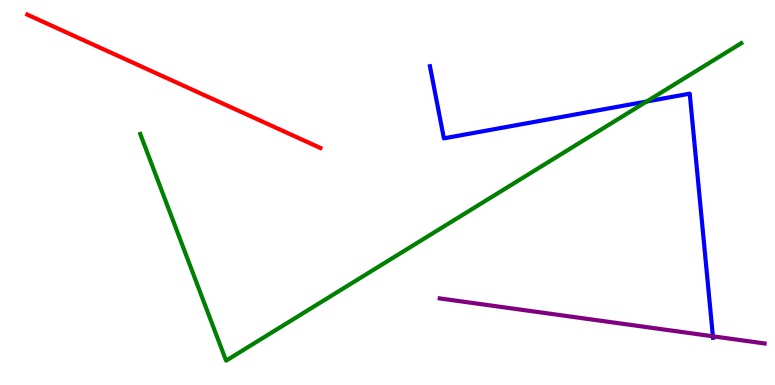[{'lines': ['blue', 'red'], 'intersections': []}, {'lines': ['green', 'red'], 'intersections': []}, {'lines': ['purple', 'red'], 'intersections': []}, {'lines': ['blue', 'green'], 'intersections': [{'x': 8.34, 'y': 7.36}]}, {'lines': ['blue', 'purple'], 'intersections': [{'x': 9.2, 'y': 1.26}]}, {'lines': ['green', 'purple'], 'intersections': []}]